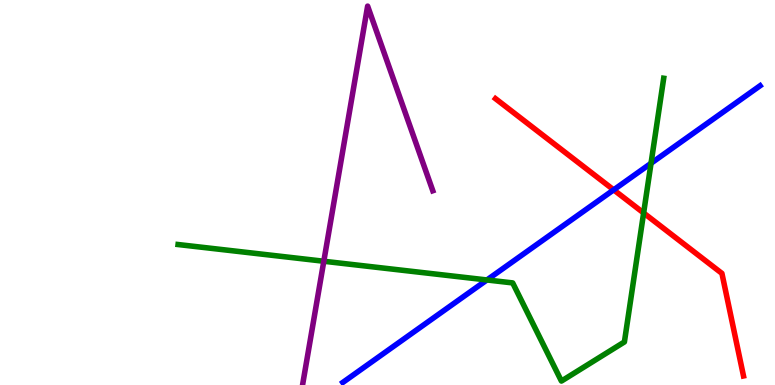[{'lines': ['blue', 'red'], 'intersections': [{'x': 7.92, 'y': 5.07}]}, {'lines': ['green', 'red'], 'intersections': [{'x': 8.3, 'y': 4.47}]}, {'lines': ['purple', 'red'], 'intersections': []}, {'lines': ['blue', 'green'], 'intersections': [{'x': 6.28, 'y': 2.73}, {'x': 8.4, 'y': 5.76}]}, {'lines': ['blue', 'purple'], 'intersections': []}, {'lines': ['green', 'purple'], 'intersections': [{'x': 4.18, 'y': 3.21}]}]